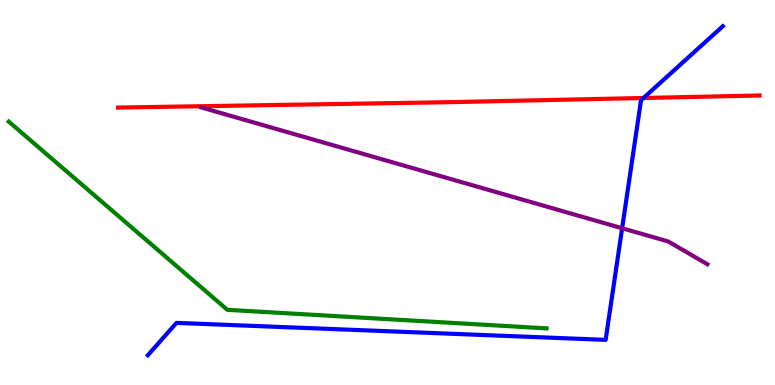[{'lines': ['blue', 'red'], 'intersections': [{'x': 8.3, 'y': 7.45}]}, {'lines': ['green', 'red'], 'intersections': []}, {'lines': ['purple', 'red'], 'intersections': []}, {'lines': ['blue', 'green'], 'intersections': []}, {'lines': ['blue', 'purple'], 'intersections': [{'x': 8.03, 'y': 4.07}]}, {'lines': ['green', 'purple'], 'intersections': []}]